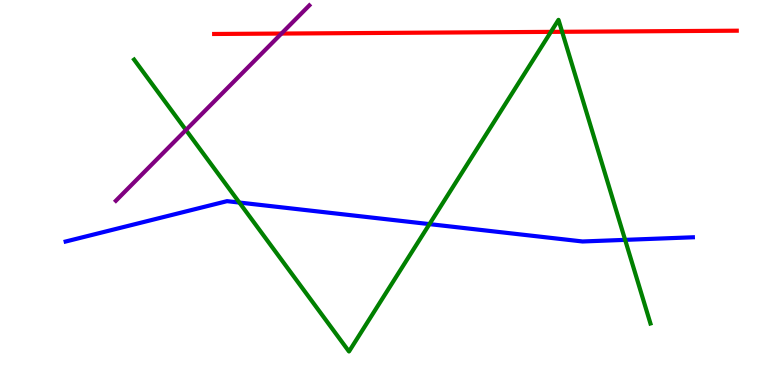[{'lines': ['blue', 'red'], 'intersections': []}, {'lines': ['green', 'red'], 'intersections': [{'x': 7.11, 'y': 9.17}, {'x': 7.25, 'y': 9.17}]}, {'lines': ['purple', 'red'], 'intersections': [{'x': 3.63, 'y': 9.13}]}, {'lines': ['blue', 'green'], 'intersections': [{'x': 3.09, 'y': 4.74}, {'x': 5.54, 'y': 4.18}, {'x': 8.07, 'y': 3.77}]}, {'lines': ['blue', 'purple'], 'intersections': []}, {'lines': ['green', 'purple'], 'intersections': [{'x': 2.4, 'y': 6.62}]}]